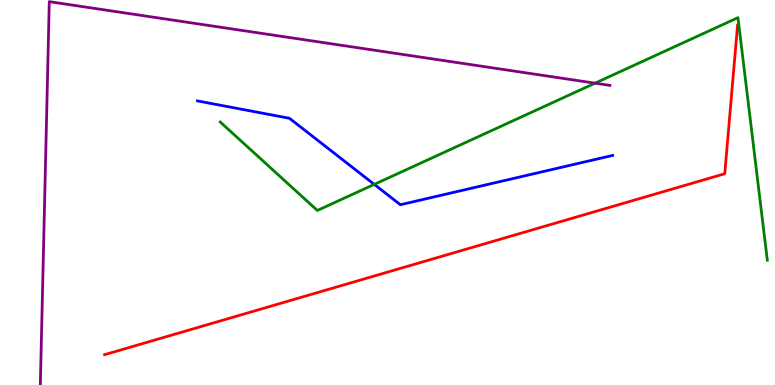[{'lines': ['blue', 'red'], 'intersections': []}, {'lines': ['green', 'red'], 'intersections': []}, {'lines': ['purple', 'red'], 'intersections': []}, {'lines': ['blue', 'green'], 'intersections': [{'x': 4.83, 'y': 5.21}]}, {'lines': ['blue', 'purple'], 'intersections': []}, {'lines': ['green', 'purple'], 'intersections': [{'x': 7.68, 'y': 7.84}]}]